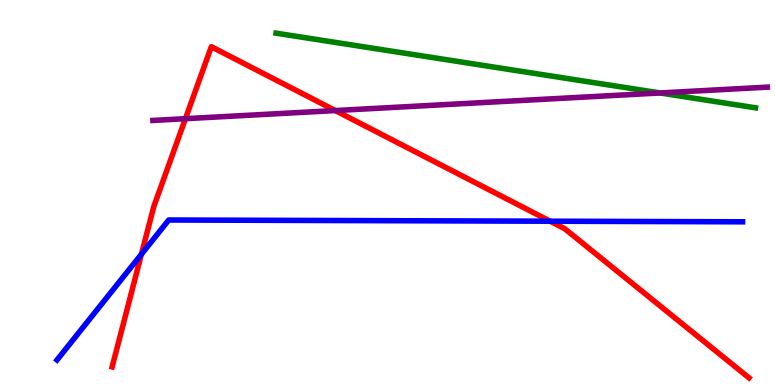[{'lines': ['blue', 'red'], 'intersections': [{'x': 1.82, 'y': 3.4}, {'x': 7.1, 'y': 4.25}]}, {'lines': ['green', 'red'], 'intersections': []}, {'lines': ['purple', 'red'], 'intersections': [{'x': 2.39, 'y': 6.92}, {'x': 4.33, 'y': 7.13}]}, {'lines': ['blue', 'green'], 'intersections': []}, {'lines': ['blue', 'purple'], 'intersections': []}, {'lines': ['green', 'purple'], 'intersections': [{'x': 8.52, 'y': 7.59}]}]